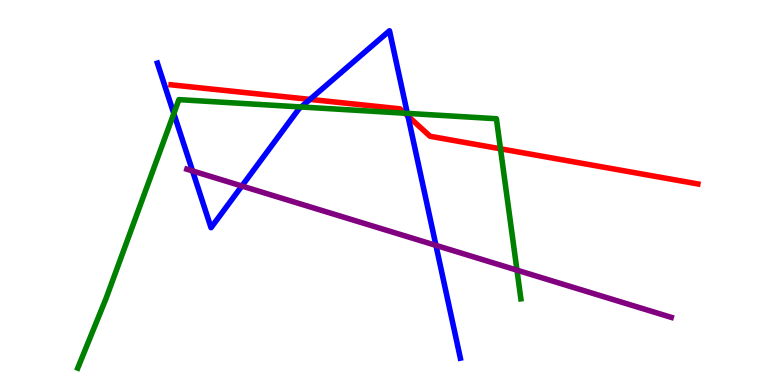[{'lines': ['blue', 'red'], 'intersections': [{'x': 4.0, 'y': 7.42}, {'x': 5.26, 'y': 6.99}]}, {'lines': ['green', 'red'], 'intersections': [{'x': 5.22, 'y': 7.06}, {'x': 6.46, 'y': 6.13}]}, {'lines': ['purple', 'red'], 'intersections': []}, {'lines': ['blue', 'green'], 'intersections': [{'x': 2.24, 'y': 7.05}, {'x': 3.89, 'y': 7.22}, {'x': 5.26, 'y': 7.06}]}, {'lines': ['blue', 'purple'], 'intersections': [{'x': 2.48, 'y': 5.56}, {'x': 3.12, 'y': 5.17}, {'x': 5.63, 'y': 3.63}]}, {'lines': ['green', 'purple'], 'intersections': [{'x': 6.67, 'y': 2.98}]}]